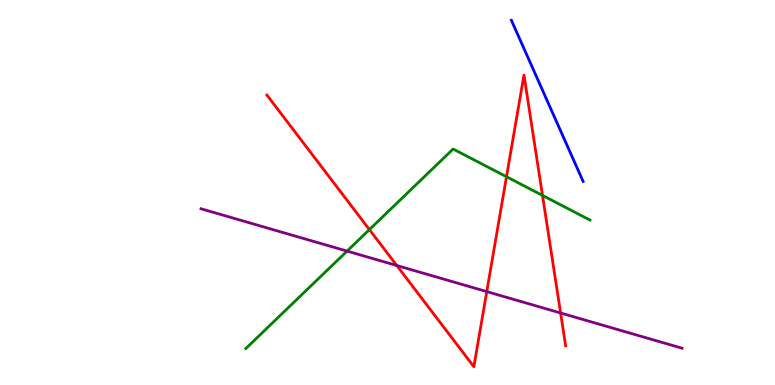[{'lines': ['blue', 'red'], 'intersections': []}, {'lines': ['green', 'red'], 'intersections': [{'x': 4.77, 'y': 4.04}, {'x': 6.54, 'y': 5.41}, {'x': 7.0, 'y': 4.92}]}, {'lines': ['purple', 'red'], 'intersections': [{'x': 5.12, 'y': 3.1}, {'x': 6.28, 'y': 2.43}, {'x': 7.23, 'y': 1.87}]}, {'lines': ['blue', 'green'], 'intersections': []}, {'lines': ['blue', 'purple'], 'intersections': []}, {'lines': ['green', 'purple'], 'intersections': [{'x': 4.48, 'y': 3.48}]}]